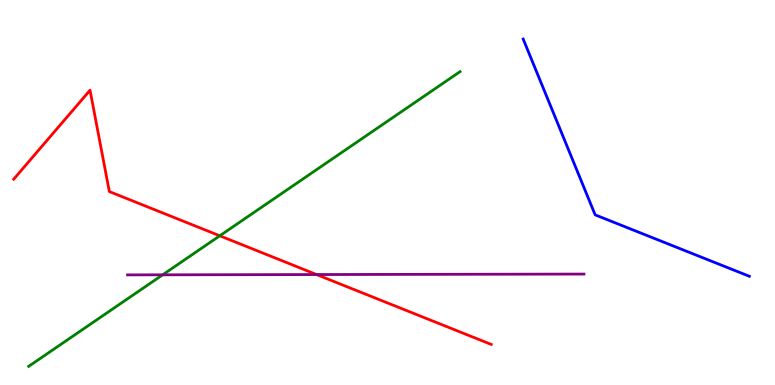[{'lines': ['blue', 'red'], 'intersections': []}, {'lines': ['green', 'red'], 'intersections': [{'x': 2.84, 'y': 3.88}]}, {'lines': ['purple', 'red'], 'intersections': [{'x': 4.08, 'y': 2.87}]}, {'lines': ['blue', 'green'], 'intersections': []}, {'lines': ['blue', 'purple'], 'intersections': []}, {'lines': ['green', 'purple'], 'intersections': [{'x': 2.1, 'y': 2.86}]}]